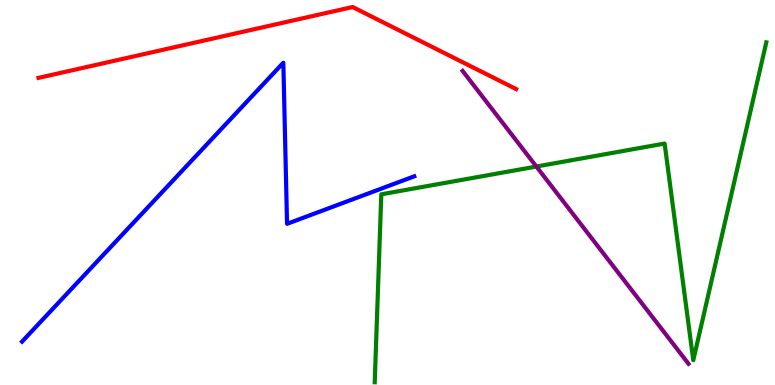[{'lines': ['blue', 'red'], 'intersections': []}, {'lines': ['green', 'red'], 'intersections': []}, {'lines': ['purple', 'red'], 'intersections': []}, {'lines': ['blue', 'green'], 'intersections': []}, {'lines': ['blue', 'purple'], 'intersections': []}, {'lines': ['green', 'purple'], 'intersections': [{'x': 6.92, 'y': 5.67}]}]